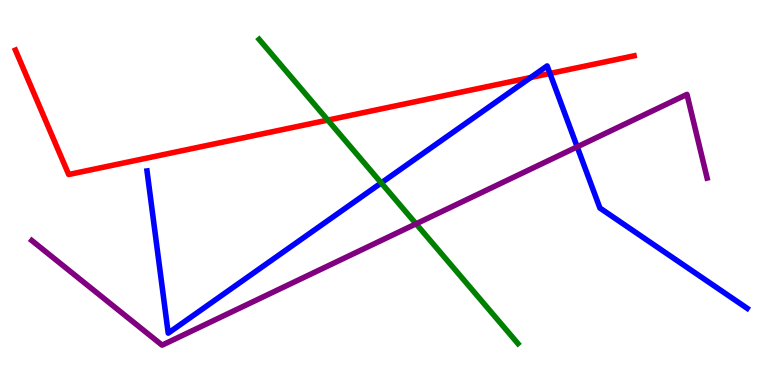[{'lines': ['blue', 'red'], 'intersections': [{'x': 6.85, 'y': 7.99}, {'x': 7.1, 'y': 8.09}]}, {'lines': ['green', 'red'], 'intersections': [{'x': 4.23, 'y': 6.88}]}, {'lines': ['purple', 'red'], 'intersections': []}, {'lines': ['blue', 'green'], 'intersections': [{'x': 4.92, 'y': 5.25}]}, {'lines': ['blue', 'purple'], 'intersections': [{'x': 7.45, 'y': 6.19}]}, {'lines': ['green', 'purple'], 'intersections': [{'x': 5.37, 'y': 4.19}]}]